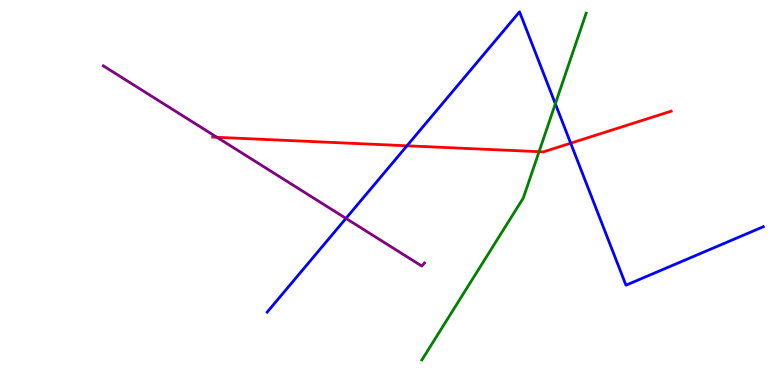[{'lines': ['blue', 'red'], 'intersections': [{'x': 5.25, 'y': 6.21}, {'x': 7.36, 'y': 6.28}]}, {'lines': ['green', 'red'], 'intersections': [{'x': 6.96, 'y': 6.06}]}, {'lines': ['purple', 'red'], 'intersections': [{'x': 2.8, 'y': 6.43}]}, {'lines': ['blue', 'green'], 'intersections': [{'x': 7.17, 'y': 7.3}]}, {'lines': ['blue', 'purple'], 'intersections': [{'x': 4.46, 'y': 4.33}]}, {'lines': ['green', 'purple'], 'intersections': []}]